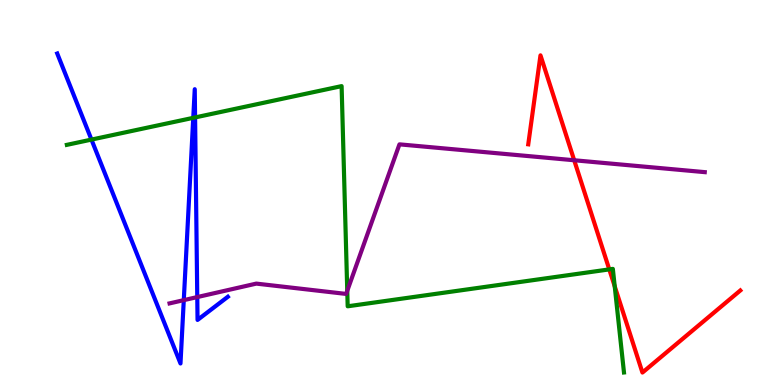[{'lines': ['blue', 'red'], 'intersections': []}, {'lines': ['green', 'red'], 'intersections': [{'x': 7.86, 'y': 3.0}, {'x': 7.93, 'y': 2.56}]}, {'lines': ['purple', 'red'], 'intersections': [{'x': 7.41, 'y': 5.84}]}, {'lines': ['blue', 'green'], 'intersections': [{'x': 1.18, 'y': 6.37}, {'x': 2.49, 'y': 6.94}, {'x': 2.52, 'y': 6.95}]}, {'lines': ['blue', 'purple'], 'intersections': [{'x': 2.37, 'y': 2.2}, {'x': 2.55, 'y': 2.28}]}, {'lines': ['green', 'purple'], 'intersections': [{'x': 4.48, 'y': 2.45}]}]